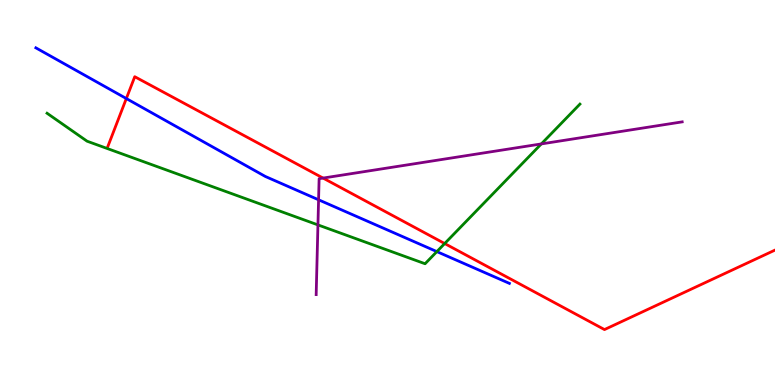[{'lines': ['blue', 'red'], 'intersections': [{'x': 1.63, 'y': 7.44}]}, {'lines': ['green', 'red'], 'intersections': [{'x': 5.74, 'y': 3.67}]}, {'lines': ['purple', 'red'], 'intersections': [{'x': 4.17, 'y': 5.37}]}, {'lines': ['blue', 'green'], 'intersections': [{'x': 5.64, 'y': 3.46}]}, {'lines': ['blue', 'purple'], 'intersections': [{'x': 4.11, 'y': 4.81}]}, {'lines': ['green', 'purple'], 'intersections': [{'x': 4.1, 'y': 4.16}, {'x': 6.98, 'y': 6.26}]}]